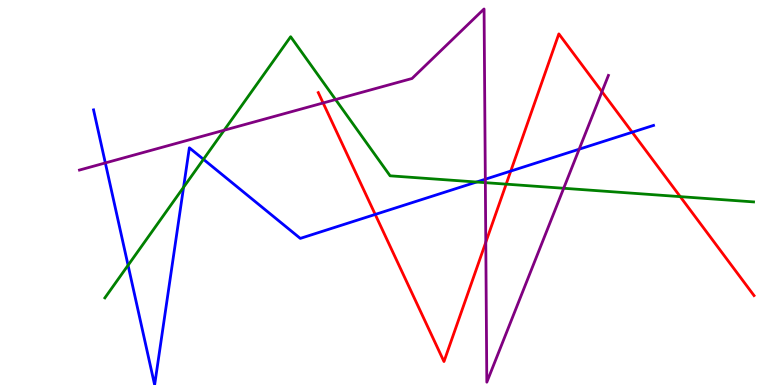[{'lines': ['blue', 'red'], 'intersections': [{'x': 4.84, 'y': 4.43}, {'x': 6.59, 'y': 5.56}, {'x': 8.16, 'y': 6.57}]}, {'lines': ['green', 'red'], 'intersections': [{'x': 6.53, 'y': 5.22}, {'x': 8.78, 'y': 4.89}]}, {'lines': ['purple', 'red'], 'intersections': [{'x': 4.17, 'y': 7.33}, {'x': 6.27, 'y': 3.71}, {'x': 7.77, 'y': 7.62}]}, {'lines': ['blue', 'green'], 'intersections': [{'x': 1.65, 'y': 3.11}, {'x': 2.37, 'y': 5.14}, {'x': 2.63, 'y': 5.86}, {'x': 6.15, 'y': 5.27}]}, {'lines': ['blue', 'purple'], 'intersections': [{'x': 1.36, 'y': 5.77}, {'x': 6.26, 'y': 5.35}, {'x': 7.47, 'y': 6.12}]}, {'lines': ['green', 'purple'], 'intersections': [{'x': 2.89, 'y': 6.62}, {'x': 4.33, 'y': 7.41}, {'x': 6.26, 'y': 5.26}, {'x': 7.27, 'y': 5.11}]}]